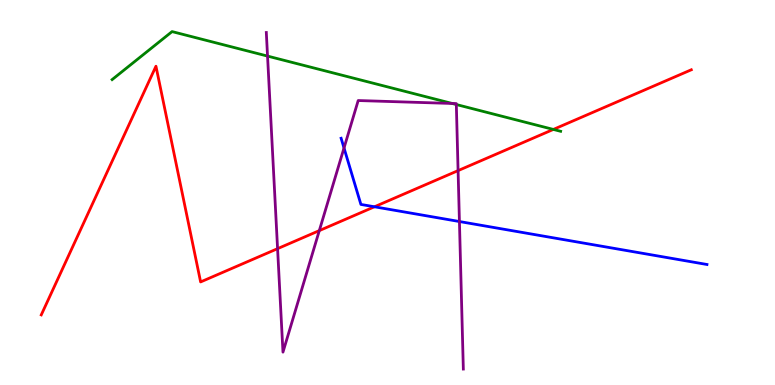[{'lines': ['blue', 'red'], 'intersections': [{'x': 4.83, 'y': 4.63}]}, {'lines': ['green', 'red'], 'intersections': [{'x': 7.14, 'y': 6.64}]}, {'lines': ['purple', 'red'], 'intersections': [{'x': 3.58, 'y': 3.54}, {'x': 4.12, 'y': 4.01}, {'x': 5.91, 'y': 5.57}]}, {'lines': ['blue', 'green'], 'intersections': []}, {'lines': ['blue', 'purple'], 'intersections': [{'x': 4.44, 'y': 6.16}, {'x': 5.93, 'y': 4.25}]}, {'lines': ['green', 'purple'], 'intersections': [{'x': 3.45, 'y': 8.54}, {'x': 5.83, 'y': 7.31}, {'x': 5.89, 'y': 7.28}]}]